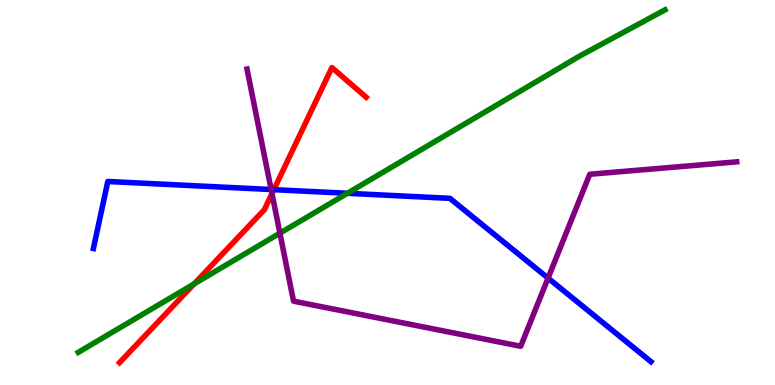[{'lines': ['blue', 'red'], 'intersections': [{'x': 3.53, 'y': 5.07}]}, {'lines': ['green', 'red'], 'intersections': [{'x': 2.5, 'y': 2.63}]}, {'lines': ['purple', 'red'], 'intersections': [{'x': 3.51, 'y': 4.97}]}, {'lines': ['blue', 'green'], 'intersections': [{'x': 4.48, 'y': 4.98}]}, {'lines': ['blue', 'purple'], 'intersections': [{'x': 3.5, 'y': 5.08}, {'x': 7.07, 'y': 2.78}]}, {'lines': ['green', 'purple'], 'intersections': [{'x': 3.61, 'y': 3.94}]}]